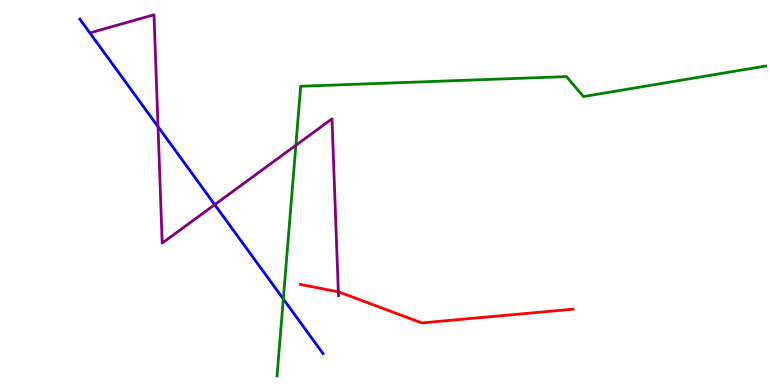[{'lines': ['blue', 'red'], 'intersections': []}, {'lines': ['green', 'red'], 'intersections': []}, {'lines': ['purple', 'red'], 'intersections': [{'x': 4.37, 'y': 2.42}]}, {'lines': ['blue', 'green'], 'intersections': [{'x': 3.66, 'y': 2.23}]}, {'lines': ['blue', 'purple'], 'intersections': [{'x': 2.04, 'y': 6.71}, {'x': 2.77, 'y': 4.68}]}, {'lines': ['green', 'purple'], 'intersections': [{'x': 3.82, 'y': 6.23}]}]